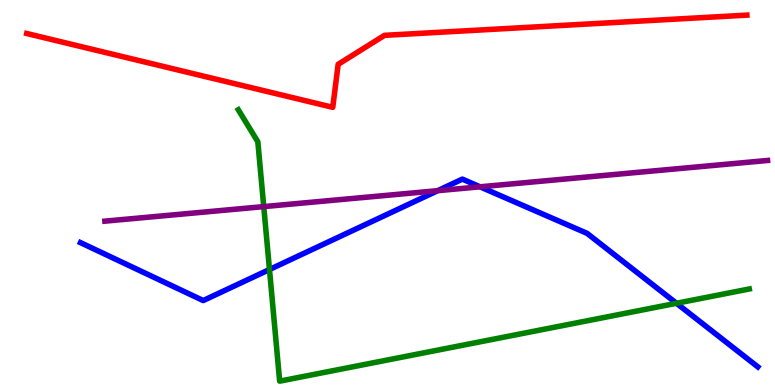[{'lines': ['blue', 'red'], 'intersections': []}, {'lines': ['green', 'red'], 'intersections': []}, {'lines': ['purple', 'red'], 'intersections': []}, {'lines': ['blue', 'green'], 'intersections': [{'x': 3.48, 'y': 3.0}, {'x': 8.73, 'y': 2.12}]}, {'lines': ['blue', 'purple'], 'intersections': [{'x': 5.65, 'y': 5.05}, {'x': 6.19, 'y': 5.15}]}, {'lines': ['green', 'purple'], 'intersections': [{'x': 3.4, 'y': 4.63}]}]